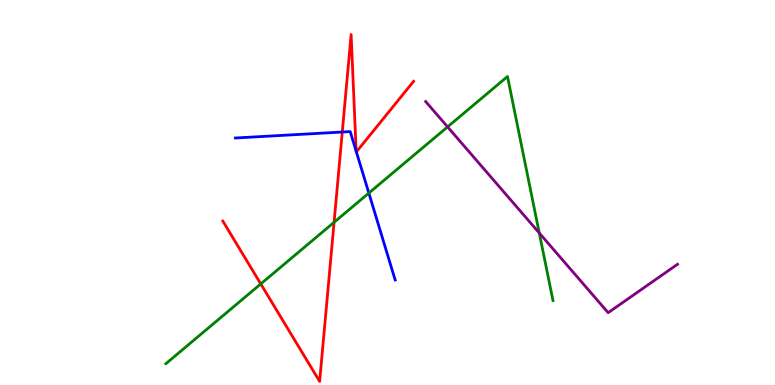[{'lines': ['blue', 'red'], 'intersections': [{'x': 4.42, 'y': 6.57}, {'x': 4.6, 'y': 6.07}, {'x': 4.6, 'y': 6.05}]}, {'lines': ['green', 'red'], 'intersections': [{'x': 3.36, 'y': 2.63}, {'x': 4.31, 'y': 4.23}]}, {'lines': ['purple', 'red'], 'intersections': []}, {'lines': ['blue', 'green'], 'intersections': [{'x': 4.76, 'y': 4.99}]}, {'lines': ['blue', 'purple'], 'intersections': []}, {'lines': ['green', 'purple'], 'intersections': [{'x': 5.78, 'y': 6.7}, {'x': 6.96, 'y': 3.95}]}]